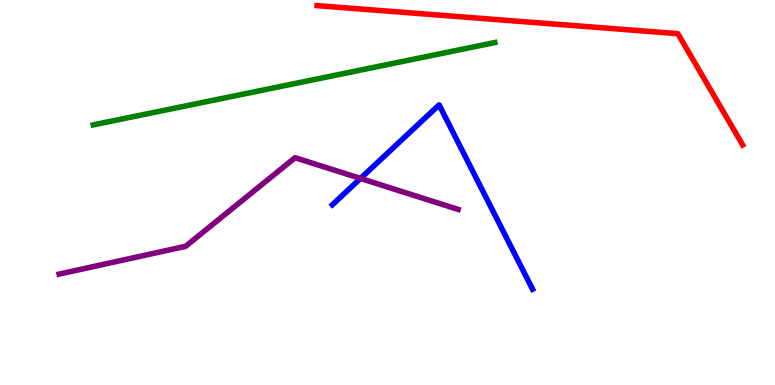[{'lines': ['blue', 'red'], 'intersections': []}, {'lines': ['green', 'red'], 'intersections': []}, {'lines': ['purple', 'red'], 'intersections': []}, {'lines': ['blue', 'green'], 'intersections': []}, {'lines': ['blue', 'purple'], 'intersections': [{'x': 4.65, 'y': 5.37}]}, {'lines': ['green', 'purple'], 'intersections': []}]